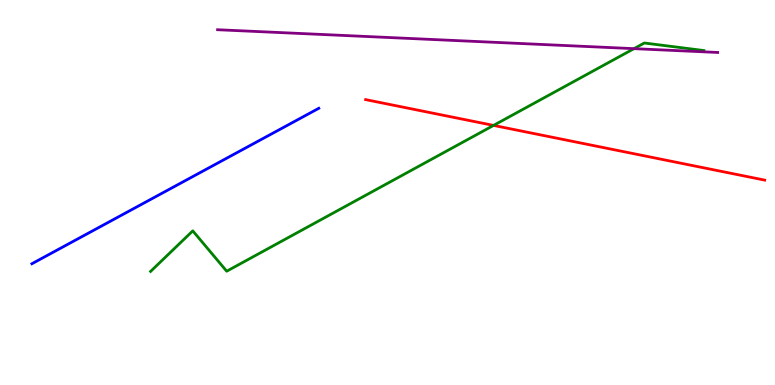[{'lines': ['blue', 'red'], 'intersections': []}, {'lines': ['green', 'red'], 'intersections': [{'x': 6.37, 'y': 6.74}]}, {'lines': ['purple', 'red'], 'intersections': []}, {'lines': ['blue', 'green'], 'intersections': []}, {'lines': ['blue', 'purple'], 'intersections': []}, {'lines': ['green', 'purple'], 'intersections': [{'x': 8.18, 'y': 8.74}]}]